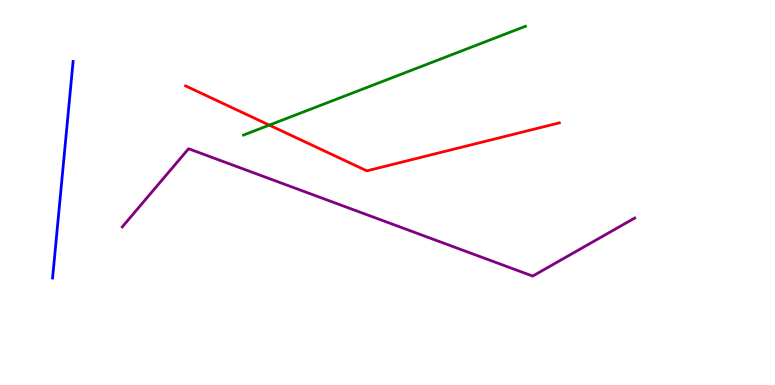[{'lines': ['blue', 'red'], 'intersections': []}, {'lines': ['green', 'red'], 'intersections': [{'x': 3.47, 'y': 6.75}]}, {'lines': ['purple', 'red'], 'intersections': []}, {'lines': ['blue', 'green'], 'intersections': []}, {'lines': ['blue', 'purple'], 'intersections': []}, {'lines': ['green', 'purple'], 'intersections': []}]